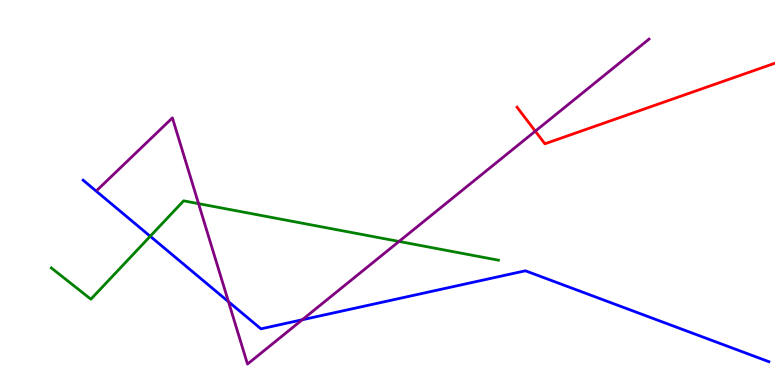[{'lines': ['blue', 'red'], 'intersections': []}, {'lines': ['green', 'red'], 'intersections': []}, {'lines': ['purple', 'red'], 'intersections': [{'x': 6.91, 'y': 6.59}]}, {'lines': ['blue', 'green'], 'intersections': [{'x': 1.94, 'y': 3.86}]}, {'lines': ['blue', 'purple'], 'intersections': [{'x': 2.95, 'y': 2.16}, {'x': 3.9, 'y': 1.69}]}, {'lines': ['green', 'purple'], 'intersections': [{'x': 2.56, 'y': 4.71}, {'x': 5.15, 'y': 3.73}]}]